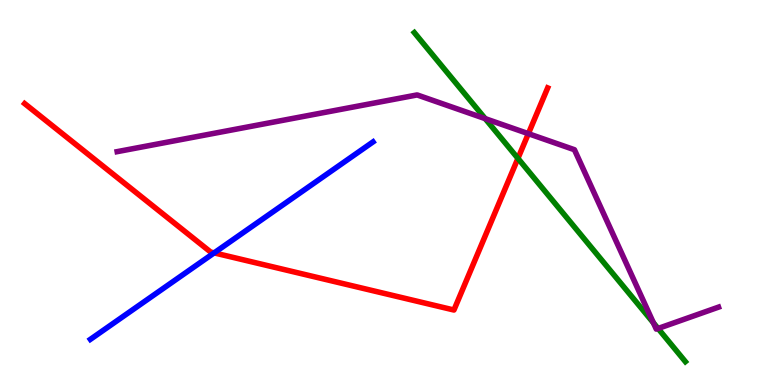[{'lines': ['blue', 'red'], 'intersections': [{'x': 2.76, 'y': 3.43}]}, {'lines': ['green', 'red'], 'intersections': [{'x': 6.68, 'y': 5.89}]}, {'lines': ['purple', 'red'], 'intersections': [{'x': 6.82, 'y': 6.53}]}, {'lines': ['blue', 'green'], 'intersections': []}, {'lines': ['blue', 'purple'], 'intersections': []}, {'lines': ['green', 'purple'], 'intersections': [{'x': 6.26, 'y': 6.92}, {'x': 8.43, 'y': 1.61}, {'x': 8.49, 'y': 1.47}]}]